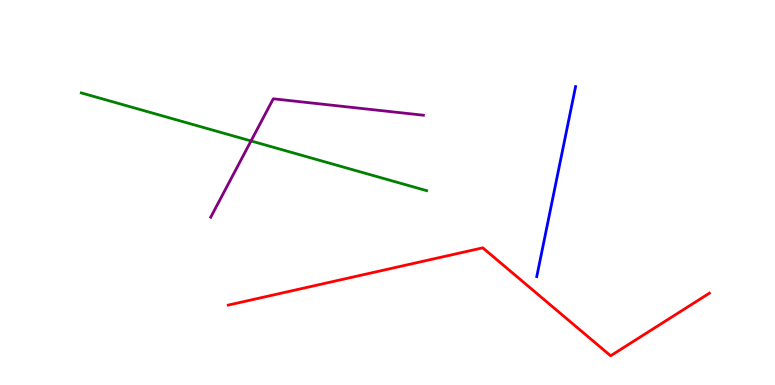[{'lines': ['blue', 'red'], 'intersections': []}, {'lines': ['green', 'red'], 'intersections': []}, {'lines': ['purple', 'red'], 'intersections': []}, {'lines': ['blue', 'green'], 'intersections': []}, {'lines': ['blue', 'purple'], 'intersections': []}, {'lines': ['green', 'purple'], 'intersections': [{'x': 3.24, 'y': 6.34}]}]